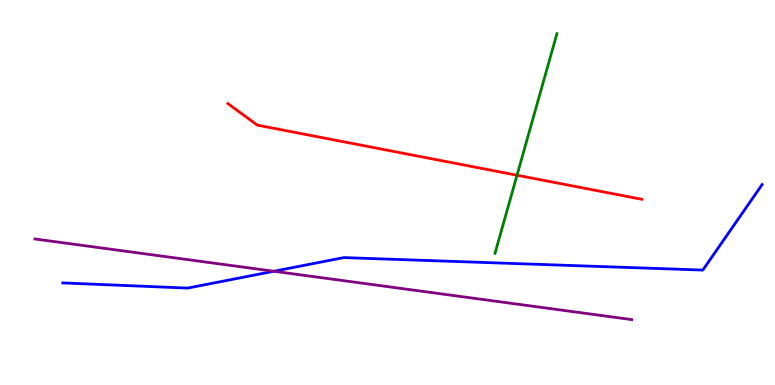[{'lines': ['blue', 'red'], 'intersections': []}, {'lines': ['green', 'red'], 'intersections': [{'x': 6.67, 'y': 5.45}]}, {'lines': ['purple', 'red'], 'intersections': []}, {'lines': ['blue', 'green'], 'intersections': []}, {'lines': ['blue', 'purple'], 'intersections': [{'x': 3.53, 'y': 2.95}]}, {'lines': ['green', 'purple'], 'intersections': []}]